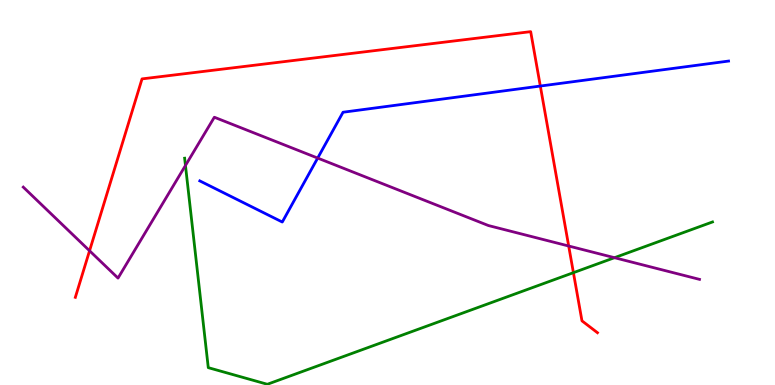[{'lines': ['blue', 'red'], 'intersections': [{'x': 6.97, 'y': 7.76}]}, {'lines': ['green', 'red'], 'intersections': [{'x': 7.4, 'y': 2.92}]}, {'lines': ['purple', 'red'], 'intersections': [{'x': 1.16, 'y': 3.49}, {'x': 7.34, 'y': 3.61}]}, {'lines': ['blue', 'green'], 'intersections': []}, {'lines': ['blue', 'purple'], 'intersections': [{'x': 4.1, 'y': 5.89}]}, {'lines': ['green', 'purple'], 'intersections': [{'x': 2.39, 'y': 5.7}, {'x': 7.93, 'y': 3.31}]}]